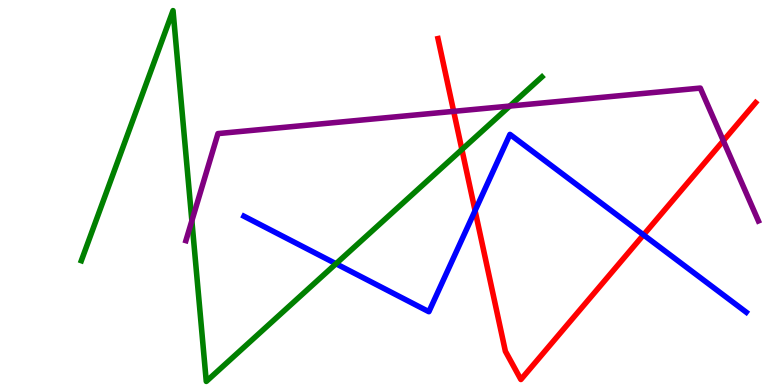[{'lines': ['blue', 'red'], 'intersections': [{'x': 6.13, 'y': 4.53}, {'x': 8.3, 'y': 3.9}]}, {'lines': ['green', 'red'], 'intersections': [{'x': 5.96, 'y': 6.12}]}, {'lines': ['purple', 'red'], 'intersections': [{'x': 5.85, 'y': 7.11}, {'x': 9.33, 'y': 6.34}]}, {'lines': ['blue', 'green'], 'intersections': [{'x': 4.34, 'y': 3.15}]}, {'lines': ['blue', 'purple'], 'intersections': []}, {'lines': ['green', 'purple'], 'intersections': [{'x': 2.48, 'y': 4.27}, {'x': 6.58, 'y': 7.25}]}]